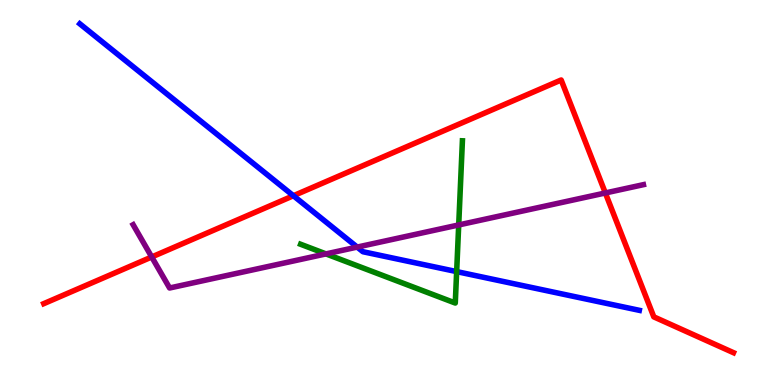[{'lines': ['blue', 'red'], 'intersections': [{'x': 3.79, 'y': 4.92}]}, {'lines': ['green', 'red'], 'intersections': []}, {'lines': ['purple', 'red'], 'intersections': [{'x': 1.96, 'y': 3.33}, {'x': 7.81, 'y': 4.99}]}, {'lines': ['blue', 'green'], 'intersections': [{'x': 5.89, 'y': 2.95}]}, {'lines': ['blue', 'purple'], 'intersections': [{'x': 4.61, 'y': 3.58}]}, {'lines': ['green', 'purple'], 'intersections': [{'x': 4.21, 'y': 3.41}, {'x': 5.92, 'y': 4.16}]}]